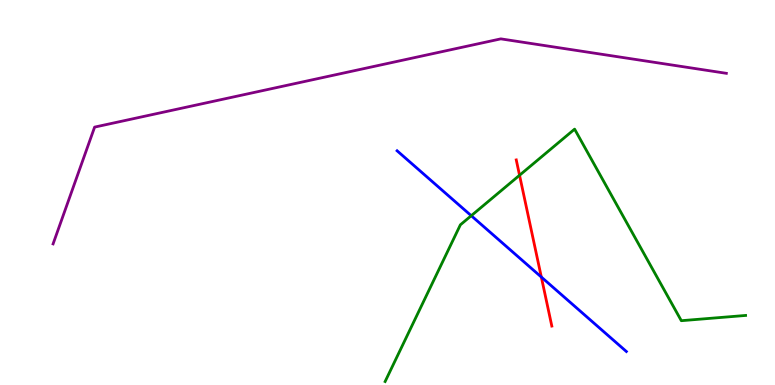[{'lines': ['blue', 'red'], 'intersections': [{'x': 6.98, 'y': 2.8}]}, {'lines': ['green', 'red'], 'intersections': [{'x': 6.7, 'y': 5.45}]}, {'lines': ['purple', 'red'], 'intersections': []}, {'lines': ['blue', 'green'], 'intersections': [{'x': 6.08, 'y': 4.4}]}, {'lines': ['blue', 'purple'], 'intersections': []}, {'lines': ['green', 'purple'], 'intersections': []}]